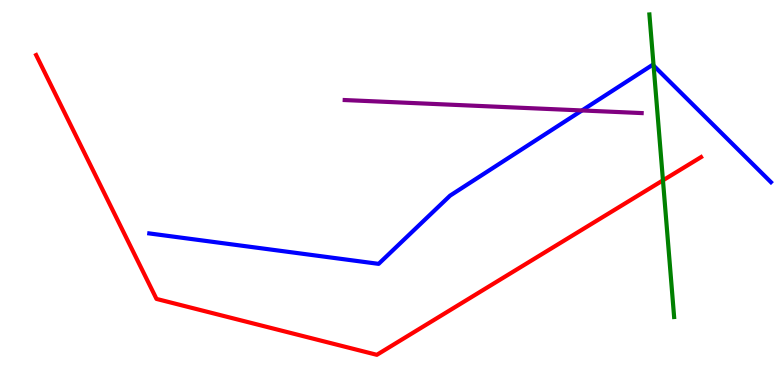[{'lines': ['blue', 'red'], 'intersections': []}, {'lines': ['green', 'red'], 'intersections': [{'x': 8.55, 'y': 5.32}]}, {'lines': ['purple', 'red'], 'intersections': []}, {'lines': ['blue', 'green'], 'intersections': [{'x': 8.43, 'y': 8.3}]}, {'lines': ['blue', 'purple'], 'intersections': [{'x': 7.51, 'y': 7.13}]}, {'lines': ['green', 'purple'], 'intersections': []}]